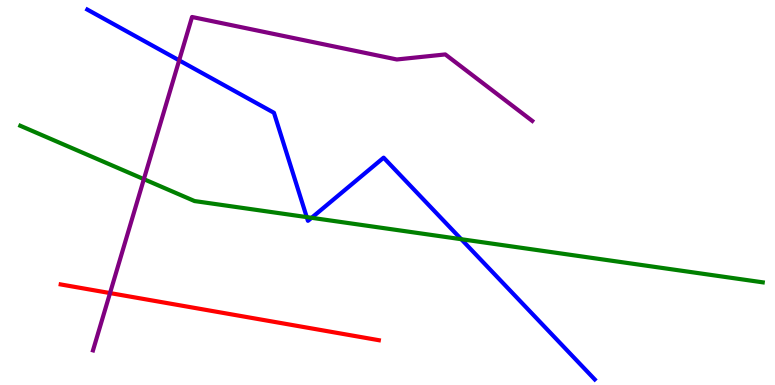[{'lines': ['blue', 'red'], 'intersections': []}, {'lines': ['green', 'red'], 'intersections': []}, {'lines': ['purple', 'red'], 'intersections': [{'x': 1.42, 'y': 2.39}]}, {'lines': ['blue', 'green'], 'intersections': [{'x': 3.96, 'y': 4.36}, {'x': 4.02, 'y': 4.34}, {'x': 5.95, 'y': 3.79}]}, {'lines': ['blue', 'purple'], 'intersections': [{'x': 2.31, 'y': 8.43}]}, {'lines': ['green', 'purple'], 'intersections': [{'x': 1.86, 'y': 5.35}]}]